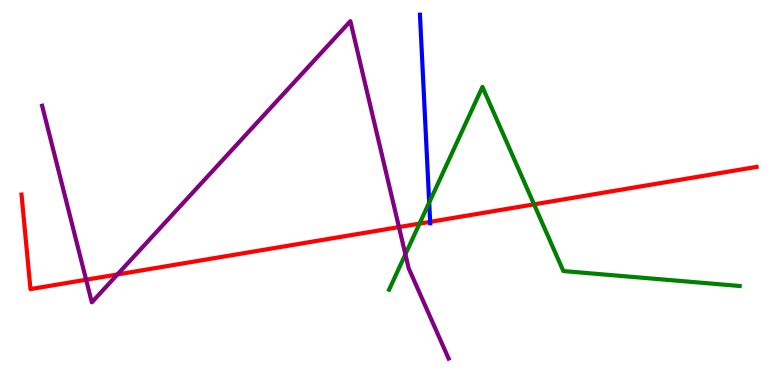[{'lines': ['blue', 'red'], 'intersections': [{'x': 5.55, 'y': 4.24}]}, {'lines': ['green', 'red'], 'intersections': [{'x': 5.41, 'y': 4.19}, {'x': 6.89, 'y': 4.69}]}, {'lines': ['purple', 'red'], 'intersections': [{'x': 1.11, 'y': 2.73}, {'x': 1.52, 'y': 2.87}, {'x': 5.15, 'y': 4.1}]}, {'lines': ['blue', 'green'], 'intersections': [{'x': 5.54, 'y': 4.74}]}, {'lines': ['blue', 'purple'], 'intersections': []}, {'lines': ['green', 'purple'], 'intersections': [{'x': 5.23, 'y': 3.39}]}]